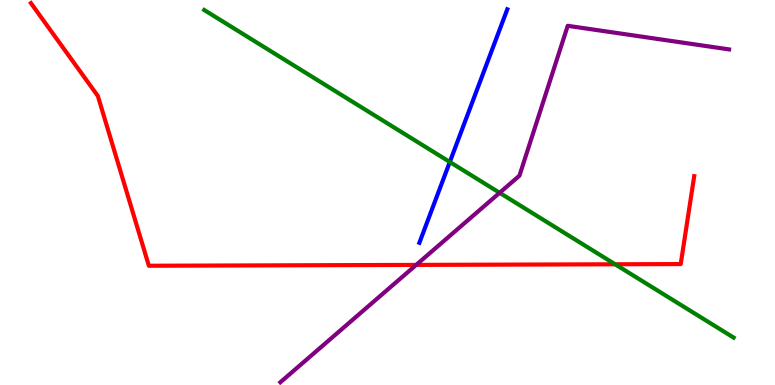[{'lines': ['blue', 'red'], 'intersections': []}, {'lines': ['green', 'red'], 'intersections': [{'x': 7.94, 'y': 3.14}]}, {'lines': ['purple', 'red'], 'intersections': [{'x': 5.37, 'y': 3.12}]}, {'lines': ['blue', 'green'], 'intersections': [{'x': 5.8, 'y': 5.79}]}, {'lines': ['blue', 'purple'], 'intersections': []}, {'lines': ['green', 'purple'], 'intersections': [{'x': 6.45, 'y': 4.99}]}]